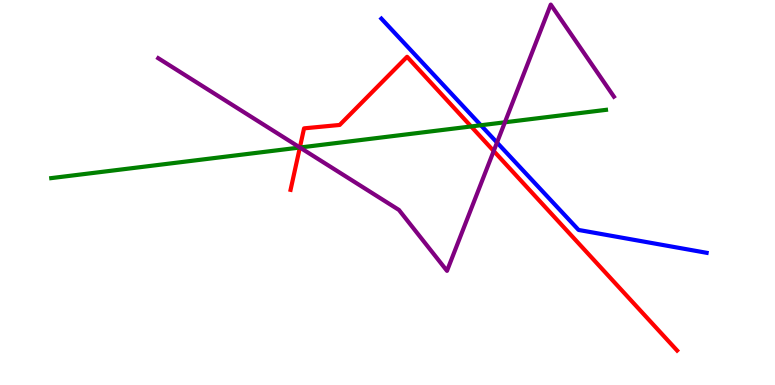[{'lines': ['blue', 'red'], 'intersections': []}, {'lines': ['green', 'red'], 'intersections': [{'x': 3.87, 'y': 6.17}, {'x': 6.08, 'y': 6.72}]}, {'lines': ['purple', 'red'], 'intersections': [{'x': 3.87, 'y': 6.17}, {'x': 6.37, 'y': 6.08}]}, {'lines': ['blue', 'green'], 'intersections': [{'x': 6.2, 'y': 6.75}]}, {'lines': ['blue', 'purple'], 'intersections': [{'x': 6.41, 'y': 6.3}]}, {'lines': ['green', 'purple'], 'intersections': [{'x': 3.87, 'y': 6.17}, {'x': 6.51, 'y': 6.82}]}]